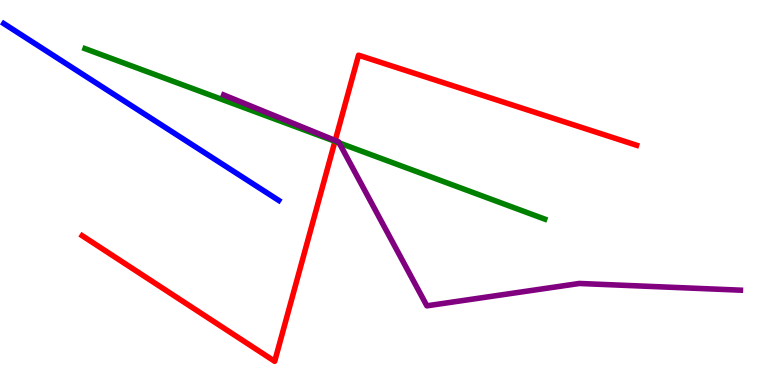[{'lines': ['blue', 'red'], 'intersections': []}, {'lines': ['green', 'red'], 'intersections': [{'x': 4.32, 'y': 6.33}]}, {'lines': ['purple', 'red'], 'intersections': [{'x': 4.33, 'y': 6.35}]}, {'lines': ['blue', 'green'], 'intersections': []}, {'lines': ['blue', 'purple'], 'intersections': []}, {'lines': ['green', 'purple'], 'intersections': [{'x': 4.38, 'y': 6.29}]}]